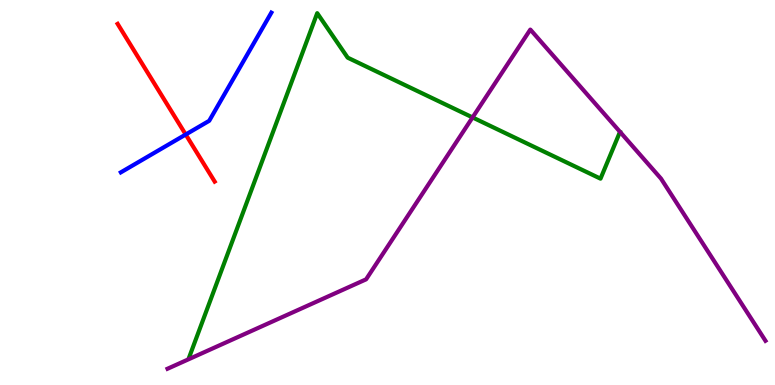[{'lines': ['blue', 'red'], 'intersections': [{'x': 2.4, 'y': 6.51}]}, {'lines': ['green', 'red'], 'intersections': []}, {'lines': ['purple', 'red'], 'intersections': []}, {'lines': ['blue', 'green'], 'intersections': []}, {'lines': ['blue', 'purple'], 'intersections': []}, {'lines': ['green', 'purple'], 'intersections': [{'x': 6.1, 'y': 6.95}]}]